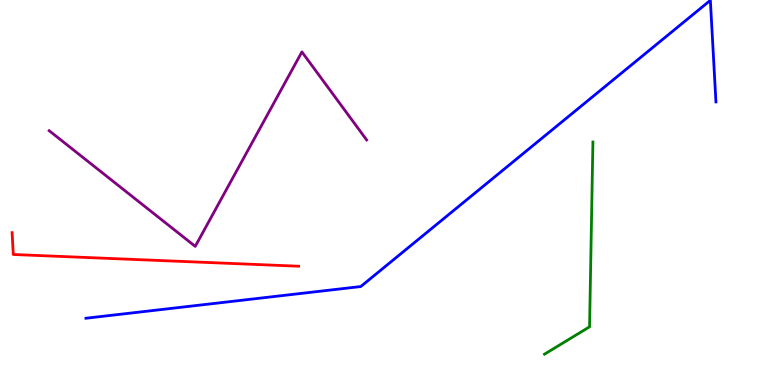[{'lines': ['blue', 'red'], 'intersections': []}, {'lines': ['green', 'red'], 'intersections': []}, {'lines': ['purple', 'red'], 'intersections': []}, {'lines': ['blue', 'green'], 'intersections': []}, {'lines': ['blue', 'purple'], 'intersections': []}, {'lines': ['green', 'purple'], 'intersections': []}]